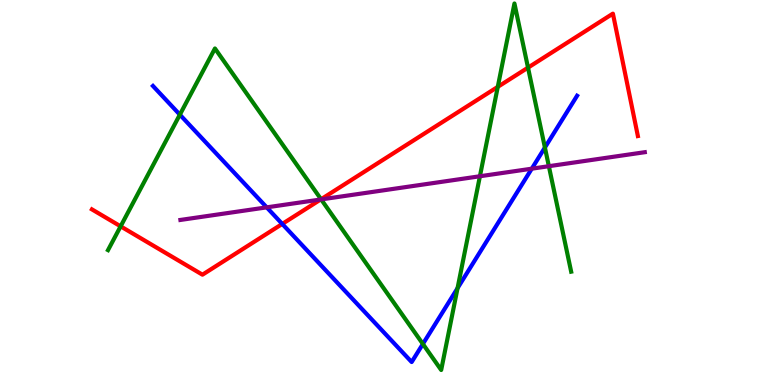[{'lines': ['blue', 'red'], 'intersections': [{'x': 3.64, 'y': 4.18}]}, {'lines': ['green', 'red'], 'intersections': [{'x': 1.56, 'y': 4.12}, {'x': 4.14, 'y': 4.82}, {'x': 6.42, 'y': 7.74}, {'x': 6.81, 'y': 8.24}]}, {'lines': ['purple', 'red'], 'intersections': [{'x': 4.14, 'y': 4.82}]}, {'lines': ['blue', 'green'], 'intersections': [{'x': 2.32, 'y': 7.02}, {'x': 5.46, 'y': 1.07}, {'x': 5.9, 'y': 2.52}, {'x': 7.03, 'y': 6.17}]}, {'lines': ['blue', 'purple'], 'intersections': [{'x': 3.44, 'y': 4.61}, {'x': 6.86, 'y': 5.62}]}, {'lines': ['green', 'purple'], 'intersections': [{'x': 4.14, 'y': 4.82}, {'x': 6.19, 'y': 5.42}, {'x': 7.08, 'y': 5.68}]}]